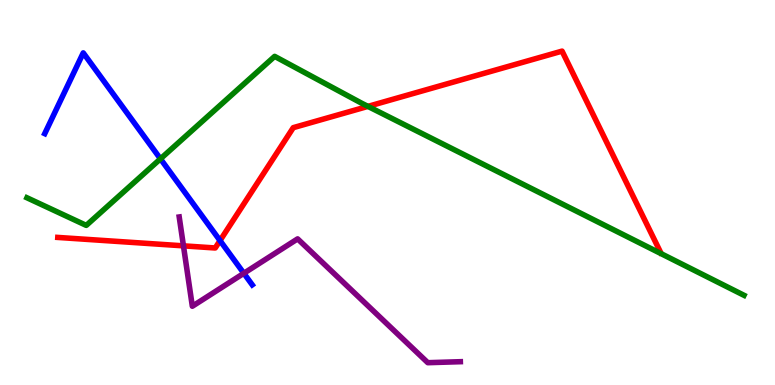[{'lines': ['blue', 'red'], 'intersections': [{'x': 2.84, 'y': 3.75}]}, {'lines': ['green', 'red'], 'intersections': [{'x': 4.75, 'y': 7.24}]}, {'lines': ['purple', 'red'], 'intersections': [{'x': 2.37, 'y': 3.61}]}, {'lines': ['blue', 'green'], 'intersections': [{'x': 2.07, 'y': 5.87}]}, {'lines': ['blue', 'purple'], 'intersections': [{'x': 3.15, 'y': 2.9}]}, {'lines': ['green', 'purple'], 'intersections': []}]